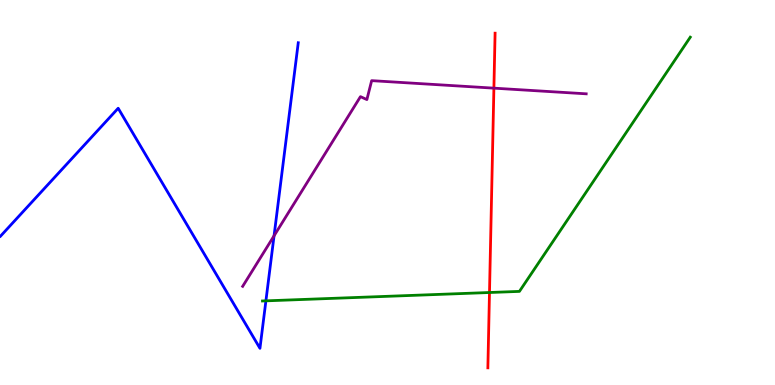[{'lines': ['blue', 'red'], 'intersections': []}, {'lines': ['green', 'red'], 'intersections': [{'x': 6.32, 'y': 2.4}]}, {'lines': ['purple', 'red'], 'intersections': [{'x': 6.37, 'y': 7.71}]}, {'lines': ['blue', 'green'], 'intersections': [{'x': 3.43, 'y': 2.19}]}, {'lines': ['blue', 'purple'], 'intersections': [{'x': 3.54, 'y': 3.88}]}, {'lines': ['green', 'purple'], 'intersections': []}]